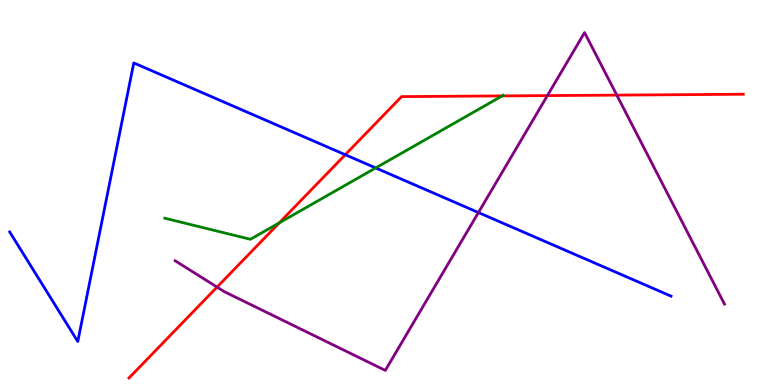[{'lines': ['blue', 'red'], 'intersections': [{'x': 4.46, 'y': 5.98}]}, {'lines': ['green', 'red'], 'intersections': [{'x': 3.6, 'y': 4.21}, {'x': 6.48, 'y': 7.51}]}, {'lines': ['purple', 'red'], 'intersections': [{'x': 2.8, 'y': 2.54}, {'x': 7.06, 'y': 7.52}, {'x': 7.96, 'y': 7.53}]}, {'lines': ['blue', 'green'], 'intersections': [{'x': 4.85, 'y': 5.64}]}, {'lines': ['blue', 'purple'], 'intersections': [{'x': 6.17, 'y': 4.48}]}, {'lines': ['green', 'purple'], 'intersections': []}]